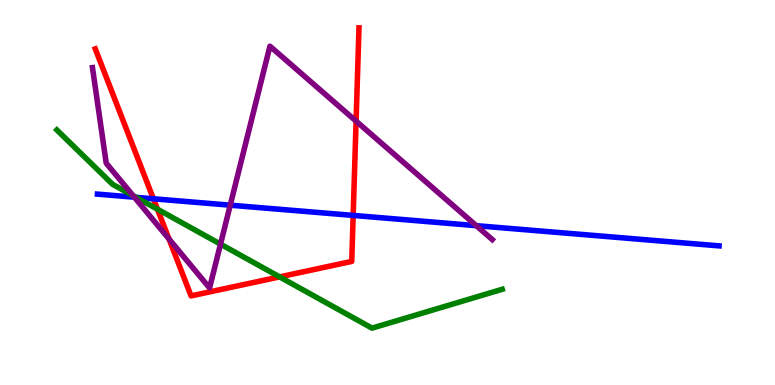[{'lines': ['blue', 'red'], 'intersections': [{'x': 1.98, 'y': 4.84}, {'x': 4.56, 'y': 4.4}]}, {'lines': ['green', 'red'], 'intersections': [{'x': 2.03, 'y': 4.57}, {'x': 3.61, 'y': 2.81}]}, {'lines': ['purple', 'red'], 'intersections': [{'x': 2.18, 'y': 3.79}, {'x': 4.59, 'y': 6.85}]}, {'lines': ['blue', 'green'], 'intersections': [{'x': 1.76, 'y': 4.87}]}, {'lines': ['blue', 'purple'], 'intersections': [{'x': 1.73, 'y': 4.88}, {'x': 2.97, 'y': 4.67}, {'x': 6.15, 'y': 4.14}]}, {'lines': ['green', 'purple'], 'intersections': [{'x': 1.72, 'y': 4.92}, {'x': 2.85, 'y': 3.66}]}]